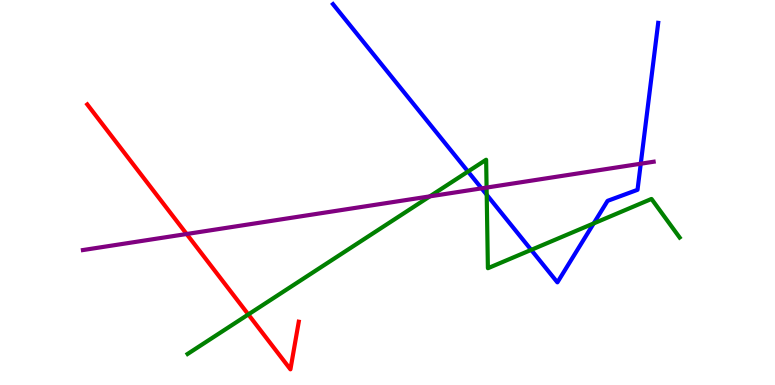[{'lines': ['blue', 'red'], 'intersections': []}, {'lines': ['green', 'red'], 'intersections': [{'x': 3.2, 'y': 1.83}]}, {'lines': ['purple', 'red'], 'intersections': [{'x': 2.41, 'y': 3.92}]}, {'lines': ['blue', 'green'], 'intersections': [{'x': 6.04, 'y': 5.54}, {'x': 6.28, 'y': 4.94}, {'x': 6.85, 'y': 3.51}, {'x': 7.66, 'y': 4.2}]}, {'lines': ['blue', 'purple'], 'intersections': [{'x': 6.21, 'y': 5.11}, {'x': 8.27, 'y': 5.75}]}, {'lines': ['green', 'purple'], 'intersections': [{'x': 5.55, 'y': 4.9}, {'x': 6.28, 'y': 5.13}]}]